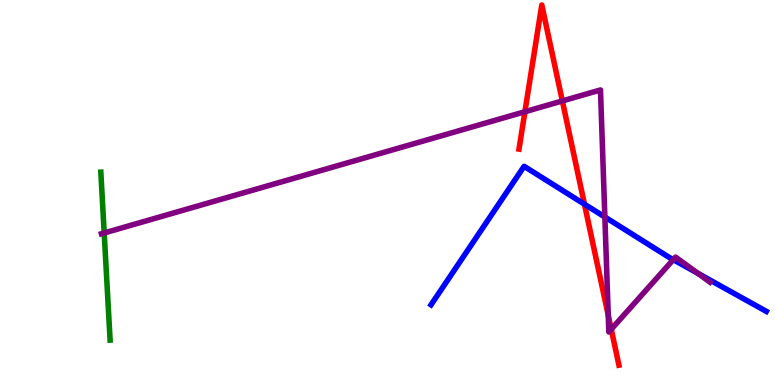[{'lines': ['blue', 'red'], 'intersections': [{'x': 7.54, 'y': 4.7}]}, {'lines': ['green', 'red'], 'intersections': []}, {'lines': ['purple', 'red'], 'intersections': [{'x': 6.77, 'y': 7.1}, {'x': 7.26, 'y': 7.38}, {'x': 7.85, 'y': 1.81}, {'x': 7.89, 'y': 1.45}]}, {'lines': ['blue', 'green'], 'intersections': []}, {'lines': ['blue', 'purple'], 'intersections': [{'x': 7.8, 'y': 4.36}, {'x': 8.69, 'y': 3.26}, {'x': 9.01, 'y': 2.9}]}, {'lines': ['green', 'purple'], 'intersections': [{'x': 1.34, 'y': 3.95}]}]